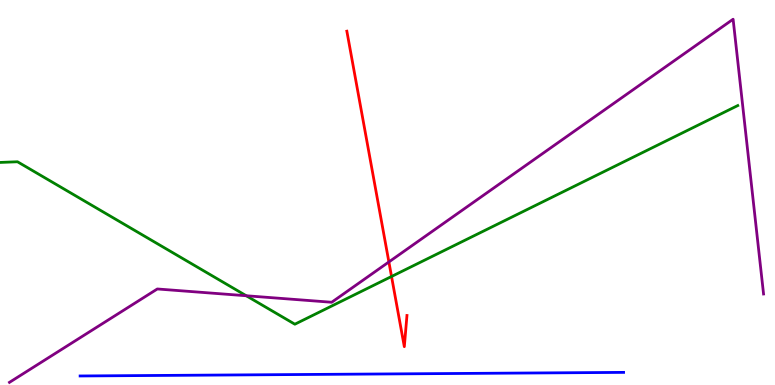[{'lines': ['blue', 'red'], 'intersections': []}, {'lines': ['green', 'red'], 'intersections': [{'x': 5.05, 'y': 2.82}]}, {'lines': ['purple', 'red'], 'intersections': [{'x': 5.02, 'y': 3.2}]}, {'lines': ['blue', 'green'], 'intersections': []}, {'lines': ['blue', 'purple'], 'intersections': []}, {'lines': ['green', 'purple'], 'intersections': [{'x': 3.18, 'y': 2.32}]}]